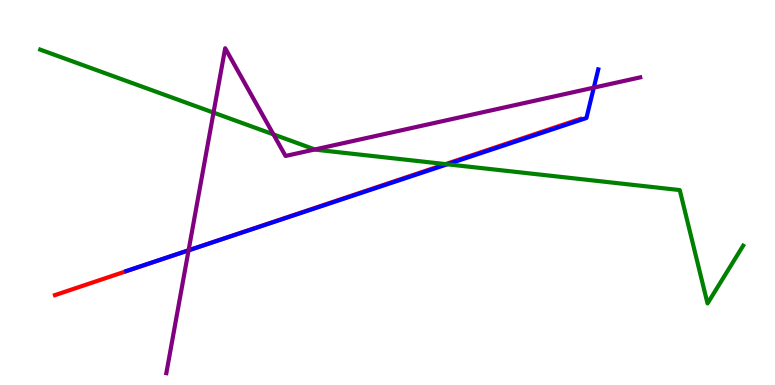[{'lines': ['blue', 'red'], 'intersections': [{'x': 2.38, 'y': 3.46}]}, {'lines': ['green', 'red'], 'intersections': [{'x': 5.75, 'y': 5.74}]}, {'lines': ['purple', 'red'], 'intersections': [{'x': 2.43, 'y': 3.5}]}, {'lines': ['blue', 'green'], 'intersections': [{'x': 5.77, 'y': 5.73}]}, {'lines': ['blue', 'purple'], 'intersections': [{'x': 2.43, 'y': 3.5}, {'x': 7.66, 'y': 7.72}]}, {'lines': ['green', 'purple'], 'intersections': [{'x': 2.76, 'y': 7.08}, {'x': 3.53, 'y': 6.51}, {'x': 4.06, 'y': 6.12}]}]